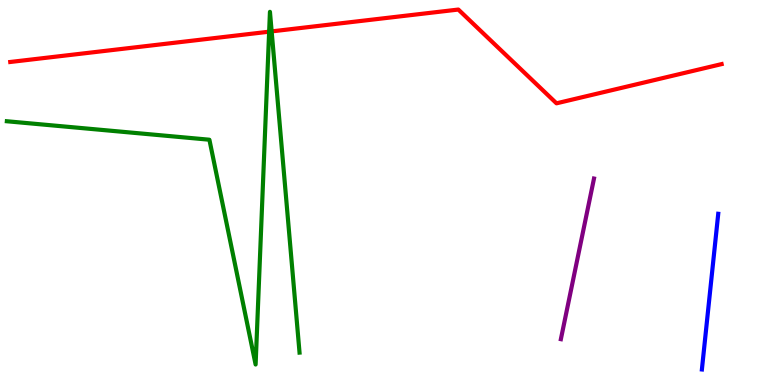[{'lines': ['blue', 'red'], 'intersections': []}, {'lines': ['green', 'red'], 'intersections': [{'x': 3.47, 'y': 9.18}, {'x': 3.51, 'y': 9.18}]}, {'lines': ['purple', 'red'], 'intersections': []}, {'lines': ['blue', 'green'], 'intersections': []}, {'lines': ['blue', 'purple'], 'intersections': []}, {'lines': ['green', 'purple'], 'intersections': []}]